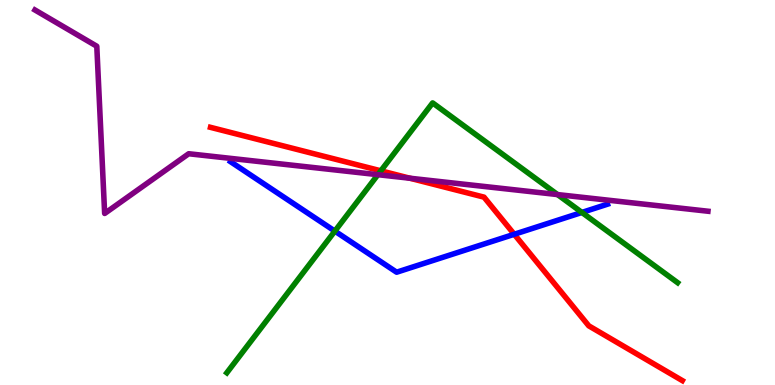[{'lines': ['blue', 'red'], 'intersections': [{'x': 6.64, 'y': 3.91}]}, {'lines': ['green', 'red'], 'intersections': [{'x': 4.91, 'y': 5.56}]}, {'lines': ['purple', 'red'], 'intersections': [{'x': 5.29, 'y': 5.37}]}, {'lines': ['blue', 'green'], 'intersections': [{'x': 4.32, 'y': 4.0}, {'x': 7.51, 'y': 4.48}]}, {'lines': ['blue', 'purple'], 'intersections': []}, {'lines': ['green', 'purple'], 'intersections': [{'x': 4.88, 'y': 5.46}, {'x': 7.19, 'y': 4.95}]}]